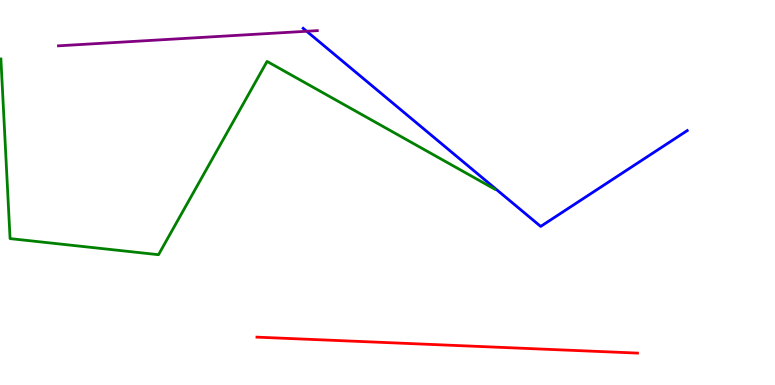[{'lines': ['blue', 'red'], 'intersections': []}, {'lines': ['green', 'red'], 'intersections': []}, {'lines': ['purple', 'red'], 'intersections': []}, {'lines': ['blue', 'green'], 'intersections': []}, {'lines': ['blue', 'purple'], 'intersections': [{'x': 3.96, 'y': 9.19}]}, {'lines': ['green', 'purple'], 'intersections': []}]